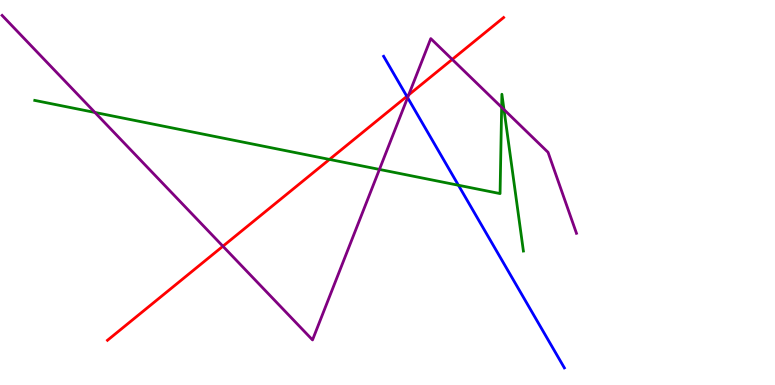[{'lines': ['blue', 'red'], 'intersections': [{'x': 5.25, 'y': 7.5}]}, {'lines': ['green', 'red'], 'intersections': [{'x': 4.25, 'y': 5.86}]}, {'lines': ['purple', 'red'], 'intersections': [{'x': 2.88, 'y': 3.6}, {'x': 5.27, 'y': 7.54}, {'x': 5.84, 'y': 8.46}]}, {'lines': ['blue', 'green'], 'intersections': [{'x': 5.92, 'y': 5.19}]}, {'lines': ['blue', 'purple'], 'intersections': [{'x': 5.26, 'y': 7.46}]}, {'lines': ['green', 'purple'], 'intersections': [{'x': 1.22, 'y': 7.08}, {'x': 4.9, 'y': 5.6}, {'x': 6.47, 'y': 7.21}, {'x': 6.5, 'y': 7.15}]}]